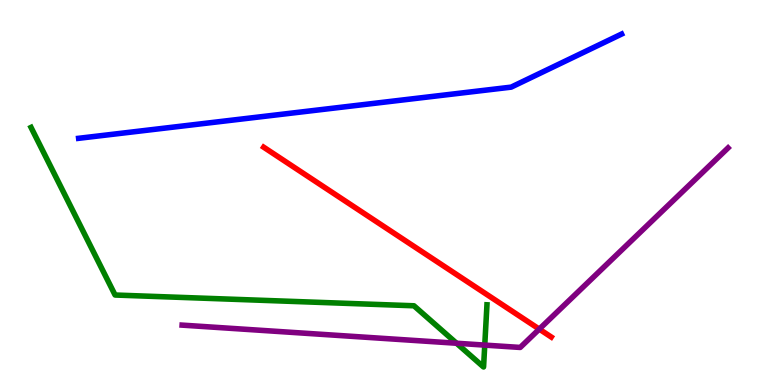[{'lines': ['blue', 'red'], 'intersections': []}, {'lines': ['green', 'red'], 'intersections': []}, {'lines': ['purple', 'red'], 'intersections': [{'x': 6.96, 'y': 1.45}]}, {'lines': ['blue', 'green'], 'intersections': []}, {'lines': ['blue', 'purple'], 'intersections': []}, {'lines': ['green', 'purple'], 'intersections': [{'x': 5.89, 'y': 1.08}, {'x': 6.25, 'y': 1.04}]}]